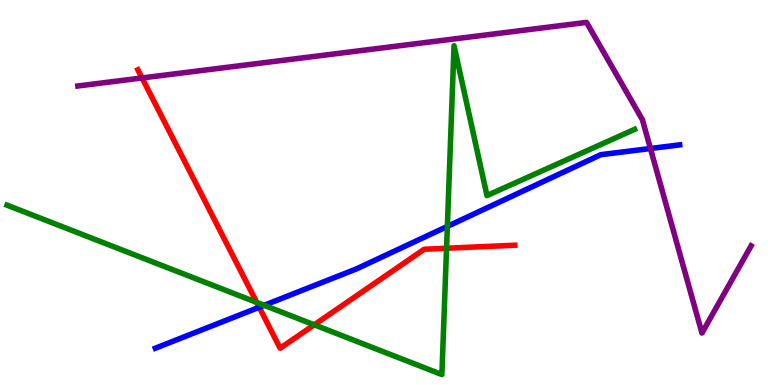[{'lines': ['blue', 'red'], 'intersections': [{'x': 3.34, 'y': 2.02}]}, {'lines': ['green', 'red'], 'intersections': [{'x': 3.31, 'y': 2.14}, {'x': 4.05, 'y': 1.56}, {'x': 5.76, 'y': 3.55}]}, {'lines': ['purple', 'red'], 'intersections': [{'x': 1.83, 'y': 7.98}]}, {'lines': ['blue', 'green'], 'intersections': [{'x': 3.41, 'y': 2.07}, {'x': 5.77, 'y': 4.12}]}, {'lines': ['blue', 'purple'], 'intersections': [{'x': 8.39, 'y': 6.14}]}, {'lines': ['green', 'purple'], 'intersections': []}]